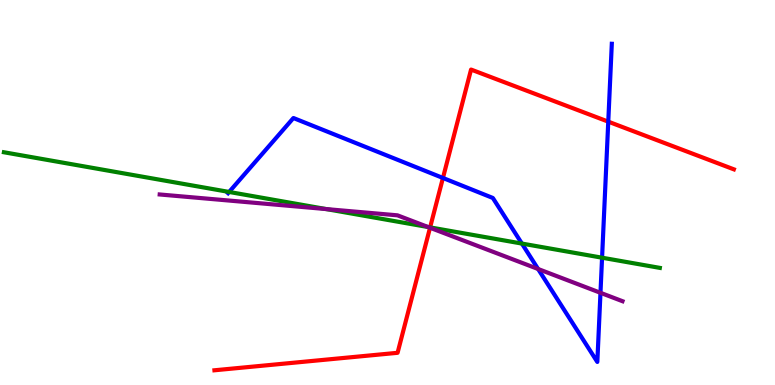[{'lines': ['blue', 'red'], 'intersections': [{'x': 5.72, 'y': 5.38}, {'x': 7.85, 'y': 6.84}]}, {'lines': ['green', 'red'], 'intersections': [{'x': 5.55, 'y': 4.09}]}, {'lines': ['purple', 'red'], 'intersections': [{'x': 5.55, 'y': 4.08}]}, {'lines': ['blue', 'green'], 'intersections': [{'x': 2.96, 'y': 5.01}, {'x': 6.73, 'y': 3.67}, {'x': 7.77, 'y': 3.31}]}, {'lines': ['blue', 'purple'], 'intersections': [{'x': 6.94, 'y': 3.01}, {'x': 7.75, 'y': 2.39}]}, {'lines': ['green', 'purple'], 'intersections': [{'x': 4.21, 'y': 4.57}, {'x': 5.52, 'y': 4.1}]}]